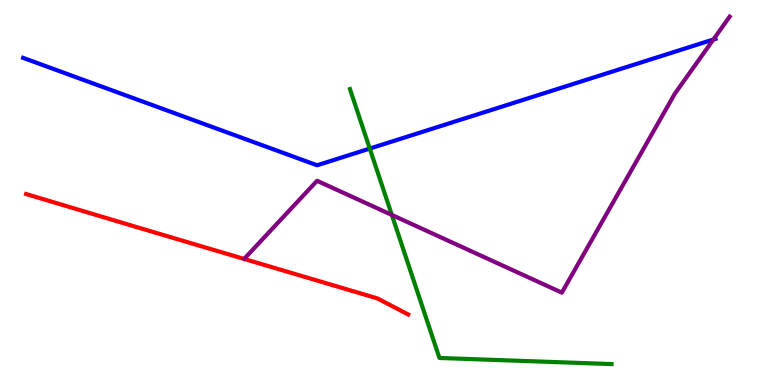[{'lines': ['blue', 'red'], 'intersections': []}, {'lines': ['green', 'red'], 'intersections': []}, {'lines': ['purple', 'red'], 'intersections': []}, {'lines': ['blue', 'green'], 'intersections': [{'x': 4.77, 'y': 6.14}]}, {'lines': ['blue', 'purple'], 'intersections': [{'x': 9.21, 'y': 8.97}]}, {'lines': ['green', 'purple'], 'intersections': [{'x': 5.06, 'y': 4.42}]}]